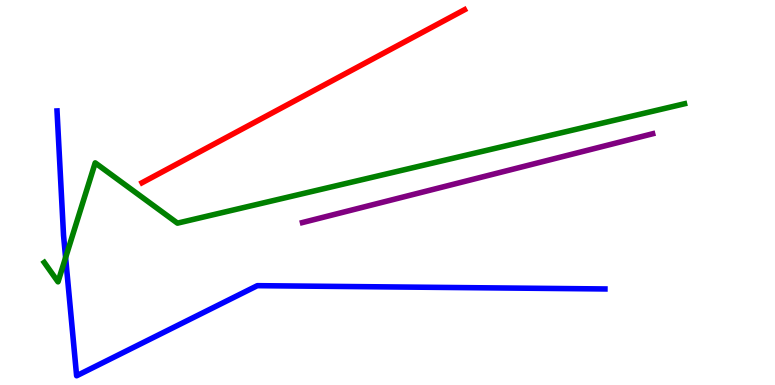[{'lines': ['blue', 'red'], 'intersections': []}, {'lines': ['green', 'red'], 'intersections': []}, {'lines': ['purple', 'red'], 'intersections': []}, {'lines': ['blue', 'green'], 'intersections': [{'x': 0.847, 'y': 3.31}]}, {'lines': ['blue', 'purple'], 'intersections': []}, {'lines': ['green', 'purple'], 'intersections': []}]